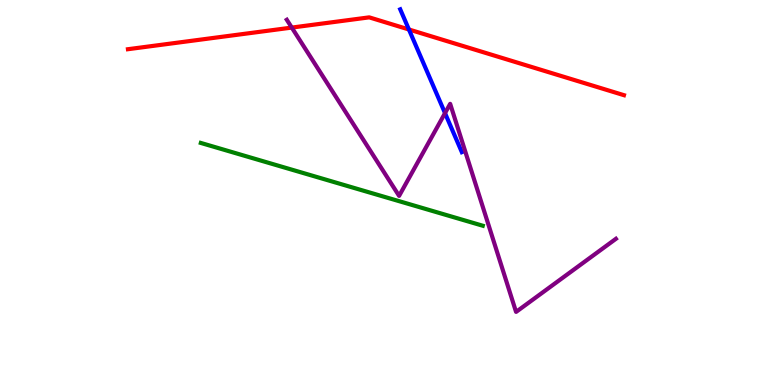[{'lines': ['blue', 'red'], 'intersections': [{'x': 5.28, 'y': 9.23}]}, {'lines': ['green', 'red'], 'intersections': []}, {'lines': ['purple', 'red'], 'intersections': [{'x': 3.76, 'y': 9.28}]}, {'lines': ['blue', 'green'], 'intersections': []}, {'lines': ['blue', 'purple'], 'intersections': [{'x': 5.74, 'y': 7.06}]}, {'lines': ['green', 'purple'], 'intersections': []}]